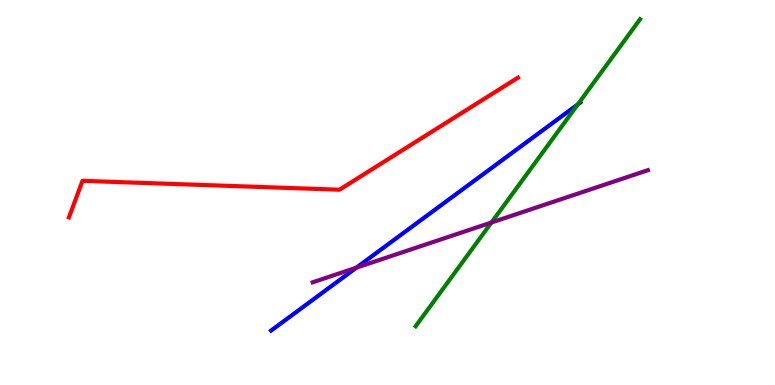[{'lines': ['blue', 'red'], 'intersections': []}, {'lines': ['green', 'red'], 'intersections': []}, {'lines': ['purple', 'red'], 'intersections': []}, {'lines': ['blue', 'green'], 'intersections': [{'x': 7.46, 'y': 7.29}]}, {'lines': ['blue', 'purple'], 'intersections': [{'x': 4.6, 'y': 3.05}]}, {'lines': ['green', 'purple'], 'intersections': [{'x': 6.34, 'y': 4.22}]}]